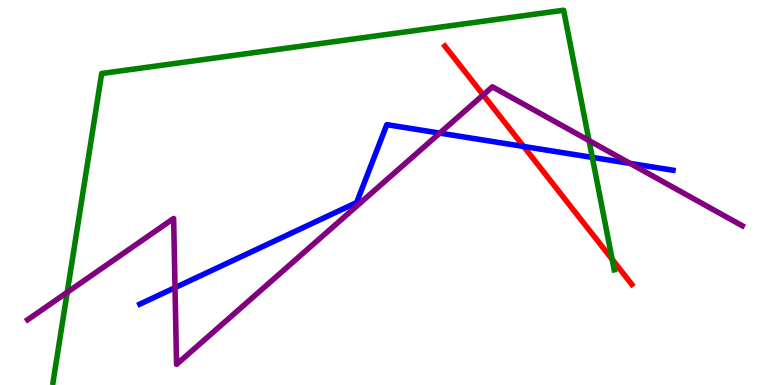[{'lines': ['blue', 'red'], 'intersections': [{'x': 6.76, 'y': 6.2}]}, {'lines': ['green', 'red'], 'intersections': [{'x': 7.9, 'y': 3.26}]}, {'lines': ['purple', 'red'], 'intersections': [{'x': 6.23, 'y': 7.53}]}, {'lines': ['blue', 'green'], 'intersections': [{'x': 7.64, 'y': 5.91}]}, {'lines': ['blue', 'purple'], 'intersections': [{'x': 2.26, 'y': 2.53}, {'x': 5.67, 'y': 6.54}, {'x': 8.13, 'y': 5.76}]}, {'lines': ['green', 'purple'], 'intersections': [{'x': 0.867, 'y': 2.41}, {'x': 7.6, 'y': 6.35}]}]